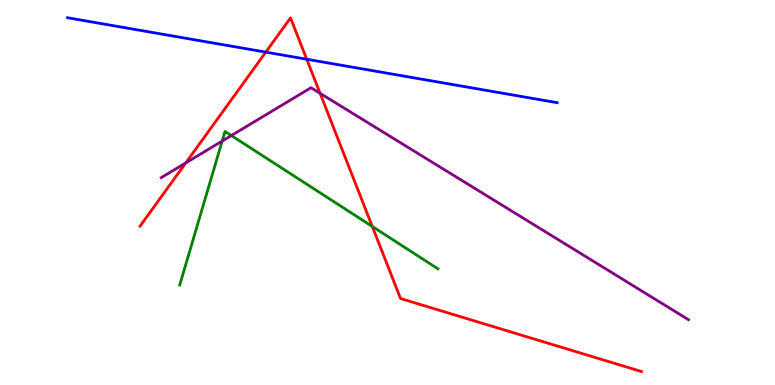[{'lines': ['blue', 'red'], 'intersections': [{'x': 3.43, 'y': 8.65}, {'x': 3.96, 'y': 8.46}]}, {'lines': ['green', 'red'], 'intersections': [{'x': 4.8, 'y': 4.12}]}, {'lines': ['purple', 'red'], 'intersections': [{'x': 2.4, 'y': 5.77}, {'x': 4.13, 'y': 7.58}]}, {'lines': ['blue', 'green'], 'intersections': []}, {'lines': ['blue', 'purple'], 'intersections': []}, {'lines': ['green', 'purple'], 'intersections': [{'x': 2.87, 'y': 6.34}, {'x': 2.99, 'y': 6.48}]}]